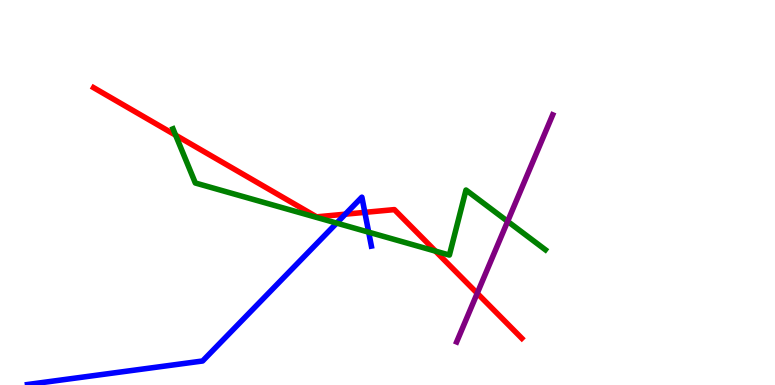[{'lines': ['blue', 'red'], 'intersections': [{'x': 4.46, 'y': 4.44}, {'x': 4.71, 'y': 4.48}]}, {'lines': ['green', 'red'], 'intersections': [{'x': 2.27, 'y': 6.49}, {'x': 5.62, 'y': 3.48}]}, {'lines': ['purple', 'red'], 'intersections': [{'x': 6.16, 'y': 2.38}]}, {'lines': ['blue', 'green'], 'intersections': [{'x': 4.34, 'y': 4.21}, {'x': 4.76, 'y': 3.97}]}, {'lines': ['blue', 'purple'], 'intersections': []}, {'lines': ['green', 'purple'], 'intersections': [{'x': 6.55, 'y': 4.25}]}]